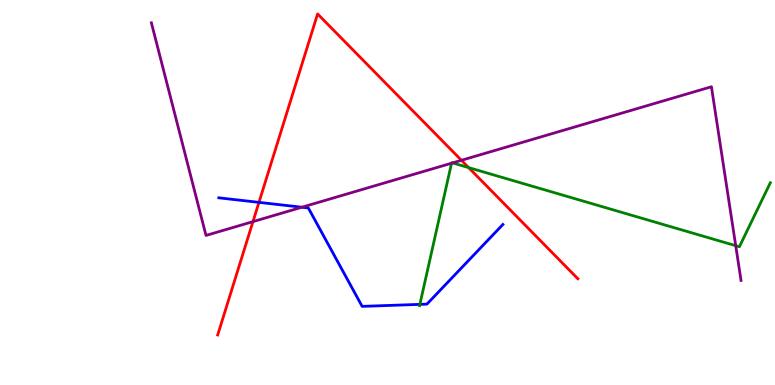[{'lines': ['blue', 'red'], 'intersections': [{'x': 3.34, 'y': 4.74}]}, {'lines': ['green', 'red'], 'intersections': [{'x': 6.05, 'y': 5.65}]}, {'lines': ['purple', 'red'], 'intersections': [{'x': 3.26, 'y': 4.24}, {'x': 5.95, 'y': 5.84}]}, {'lines': ['blue', 'green'], 'intersections': [{'x': 5.42, 'y': 2.09}]}, {'lines': ['blue', 'purple'], 'intersections': [{'x': 3.9, 'y': 4.62}]}, {'lines': ['green', 'purple'], 'intersections': [{'x': 5.83, 'y': 5.76}, {'x': 5.84, 'y': 5.77}, {'x': 9.49, 'y': 3.62}]}]